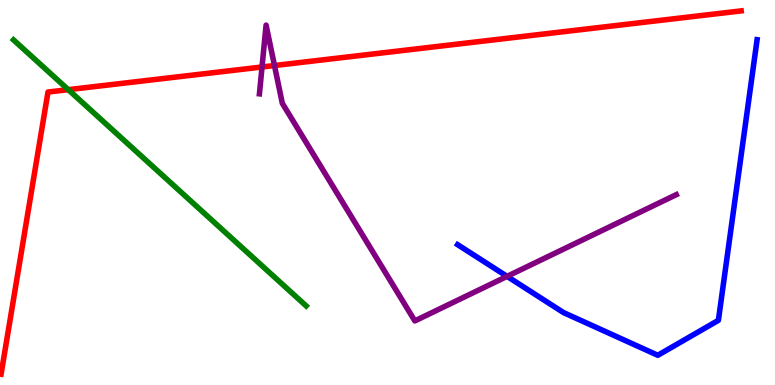[{'lines': ['blue', 'red'], 'intersections': []}, {'lines': ['green', 'red'], 'intersections': [{'x': 0.881, 'y': 7.67}]}, {'lines': ['purple', 'red'], 'intersections': [{'x': 3.38, 'y': 8.26}, {'x': 3.54, 'y': 8.3}]}, {'lines': ['blue', 'green'], 'intersections': []}, {'lines': ['blue', 'purple'], 'intersections': [{'x': 6.54, 'y': 2.82}]}, {'lines': ['green', 'purple'], 'intersections': []}]